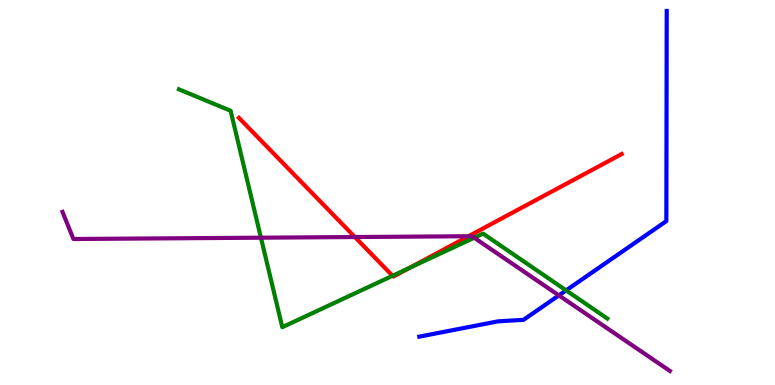[{'lines': ['blue', 'red'], 'intersections': []}, {'lines': ['green', 'red'], 'intersections': [{'x': 5.07, 'y': 2.84}, {'x': 5.29, 'y': 3.04}]}, {'lines': ['purple', 'red'], 'intersections': [{'x': 4.58, 'y': 3.84}, {'x': 6.05, 'y': 3.86}]}, {'lines': ['blue', 'green'], 'intersections': [{'x': 7.3, 'y': 2.46}]}, {'lines': ['blue', 'purple'], 'intersections': [{'x': 7.21, 'y': 2.33}]}, {'lines': ['green', 'purple'], 'intersections': [{'x': 3.37, 'y': 3.83}, {'x': 6.12, 'y': 3.82}]}]